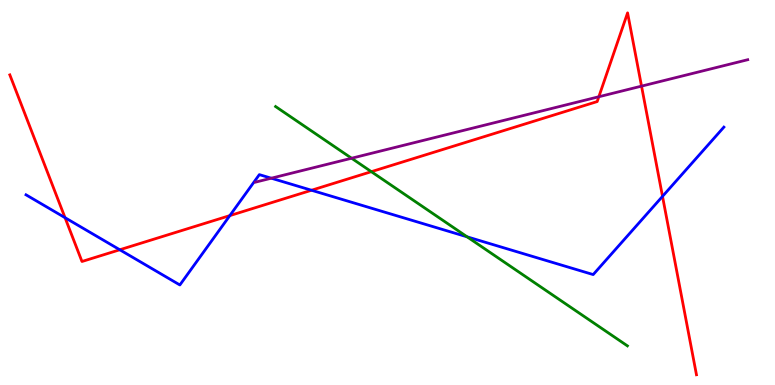[{'lines': ['blue', 'red'], 'intersections': [{'x': 0.839, 'y': 4.35}, {'x': 1.55, 'y': 3.51}, {'x': 2.97, 'y': 4.4}, {'x': 4.02, 'y': 5.06}, {'x': 8.55, 'y': 4.9}]}, {'lines': ['green', 'red'], 'intersections': [{'x': 4.79, 'y': 5.54}]}, {'lines': ['purple', 'red'], 'intersections': [{'x': 7.73, 'y': 7.49}, {'x': 8.28, 'y': 7.76}]}, {'lines': ['blue', 'green'], 'intersections': [{'x': 6.03, 'y': 3.85}]}, {'lines': ['blue', 'purple'], 'intersections': [{'x': 3.5, 'y': 5.37}]}, {'lines': ['green', 'purple'], 'intersections': [{'x': 4.54, 'y': 5.89}]}]